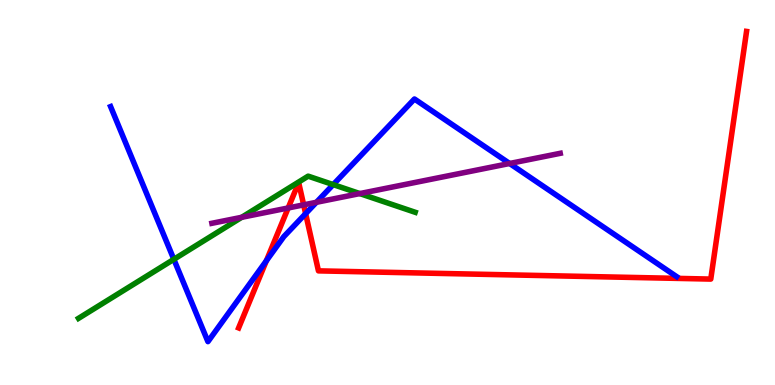[{'lines': ['blue', 'red'], 'intersections': [{'x': 3.44, 'y': 3.23}, {'x': 3.94, 'y': 4.45}]}, {'lines': ['green', 'red'], 'intersections': []}, {'lines': ['purple', 'red'], 'intersections': [{'x': 3.72, 'y': 4.6}, {'x': 3.92, 'y': 4.68}]}, {'lines': ['blue', 'green'], 'intersections': [{'x': 2.24, 'y': 3.26}, {'x': 4.3, 'y': 5.21}]}, {'lines': ['blue', 'purple'], 'intersections': [{'x': 4.08, 'y': 4.75}, {'x': 6.58, 'y': 5.75}]}, {'lines': ['green', 'purple'], 'intersections': [{'x': 3.12, 'y': 4.36}, {'x': 4.64, 'y': 4.97}]}]